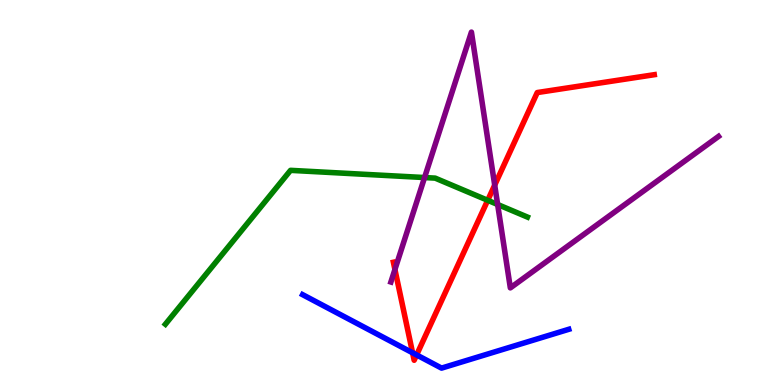[{'lines': ['blue', 'red'], 'intersections': [{'x': 5.32, 'y': 0.837}, {'x': 5.38, 'y': 0.781}]}, {'lines': ['green', 'red'], 'intersections': [{'x': 6.29, 'y': 4.8}]}, {'lines': ['purple', 'red'], 'intersections': [{'x': 5.1, 'y': 3.0}, {'x': 6.38, 'y': 5.19}]}, {'lines': ['blue', 'green'], 'intersections': []}, {'lines': ['blue', 'purple'], 'intersections': []}, {'lines': ['green', 'purple'], 'intersections': [{'x': 5.48, 'y': 5.39}, {'x': 6.42, 'y': 4.69}]}]